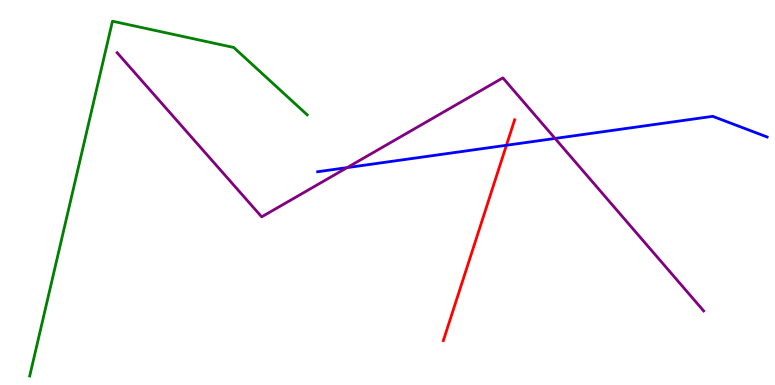[{'lines': ['blue', 'red'], 'intersections': [{'x': 6.53, 'y': 6.23}]}, {'lines': ['green', 'red'], 'intersections': []}, {'lines': ['purple', 'red'], 'intersections': []}, {'lines': ['blue', 'green'], 'intersections': []}, {'lines': ['blue', 'purple'], 'intersections': [{'x': 4.48, 'y': 5.65}, {'x': 7.16, 'y': 6.4}]}, {'lines': ['green', 'purple'], 'intersections': []}]